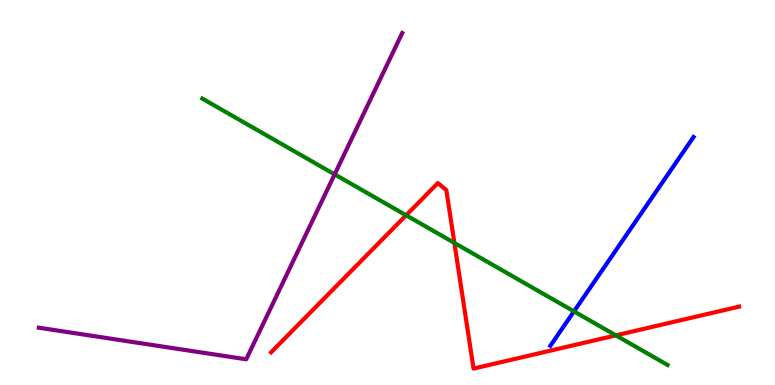[{'lines': ['blue', 'red'], 'intersections': []}, {'lines': ['green', 'red'], 'intersections': [{'x': 5.24, 'y': 4.41}, {'x': 5.86, 'y': 3.69}, {'x': 7.95, 'y': 1.29}]}, {'lines': ['purple', 'red'], 'intersections': []}, {'lines': ['blue', 'green'], 'intersections': [{'x': 7.41, 'y': 1.91}]}, {'lines': ['blue', 'purple'], 'intersections': []}, {'lines': ['green', 'purple'], 'intersections': [{'x': 4.32, 'y': 5.47}]}]